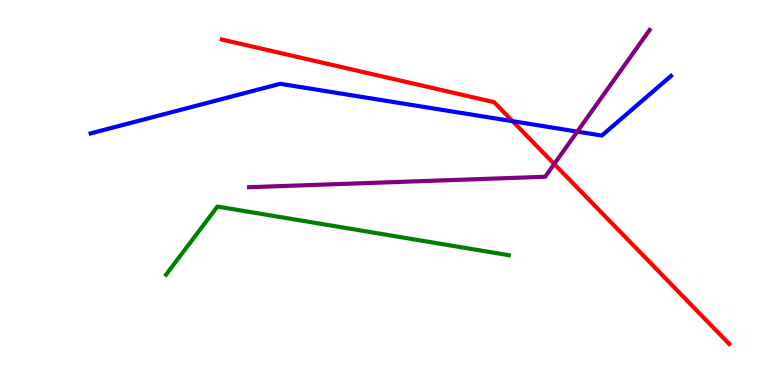[{'lines': ['blue', 'red'], 'intersections': [{'x': 6.61, 'y': 6.85}]}, {'lines': ['green', 'red'], 'intersections': []}, {'lines': ['purple', 'red'], 'intersections': [{'x': 7.15, 'y': 5.74}]}, {'lines': ['blue', 'green'], 'intersections': []}, {'lines': ['blue', 'purple'], 'intersections': [{'x': 7.45, 'y': 6.58}]}, {'lines': ['green', 'purple'], 'intersections': []}]